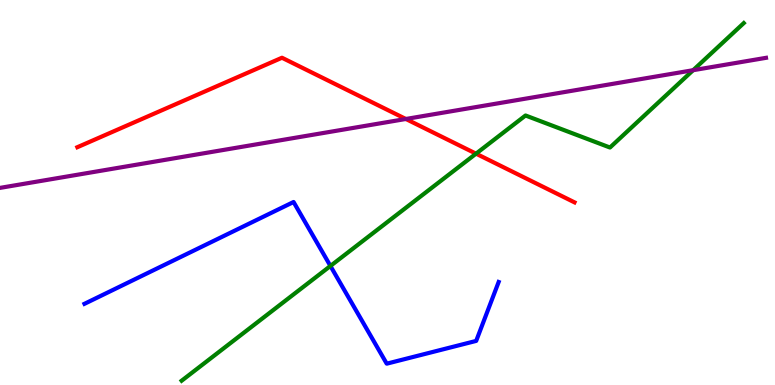[{'lines': ['blue', 'red'], 'intersections': []}, {'lines': ['green', 'red'], 'intersections': [{'x': 6.14, 'y': 6.01}]}, {'lines': ['purple', 'red'], 'intersections': [{'x': 5.24, 'y': 6.91}]}, {'lines': ['blue', 'green'], 'intersections': [{'x': 4.26, 'y': 3.09}]}, {'lines': ['blue', 'purple'], 'intersections': []}, {'lines': ['green', 'purple'], 'intersections': [{'x': 8.94, 'y': 8.18}]}]